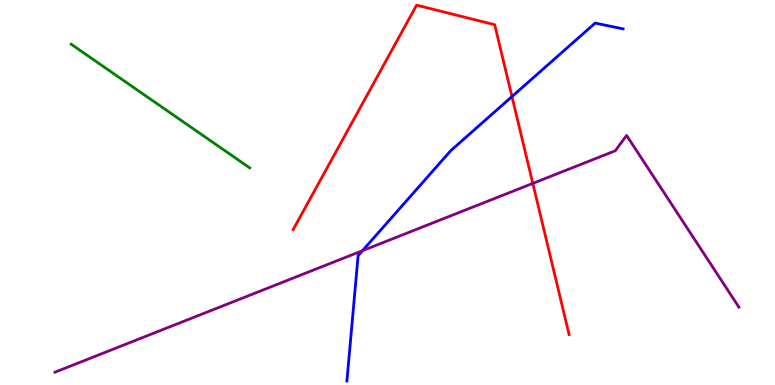[{'lines': ['blue', 'red'], 'intersections': [{'x': 6.61, 'y': 7.49}]}, {'lines': ['green', 'red'], 'intersections': []}, {'lines': ['purple', 'red'], 'intersections': [{'x': 6.87, 'y': 5.24}]}, {'lines': ['blue', 'green'], 'intersections': []}, {'lines': ['blue', 'purple'], 'intersections': [{'x': 4.68, 'y': 3.49}]}, {'lines': ['green', 'purple'], 'intersections': []}]